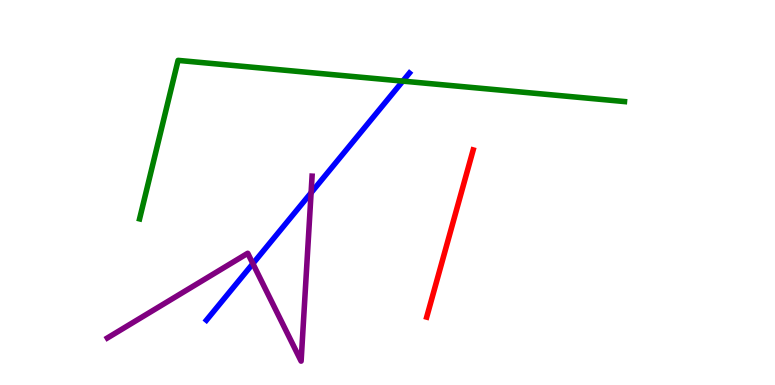[{'lines': ['blue', 'red'], 'intersections': []}, {'lines': ['green', 'red'], 'intersections': []}, {'lines': ['purple', 'red'], 'intersections': []}, {'lines': ['blue', 'green'], 'intersections': [{'x': 5.2, 'y': 7.89}]}, {'lines': ['blue', 'purple'], 'intersections': [{'x': 3.26, 'y': 3.15}, {'x': 4.01, 'y': 4.99}]}, {'lines': ['green', 'purple'], 'intersections': []}]